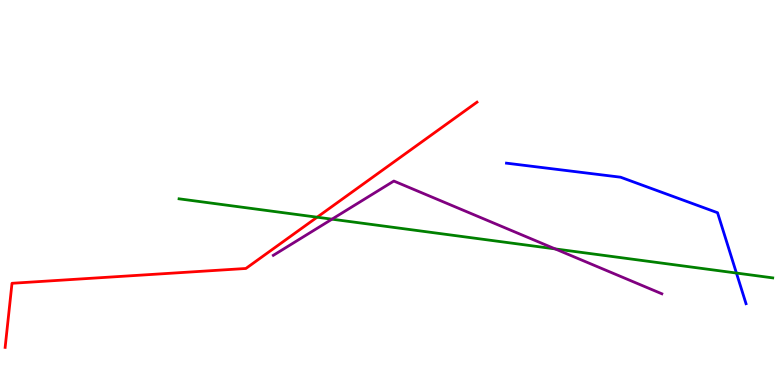[{'lines': ['blue', 'red'], 'intersections': []}, {'lines': ['green', 'red'], 'intersections': [{'x': 4.09, 'y': 4.36}]}, {'lines': ['purple', 'red'], 'intersections': []}, {'lines': ['blue', 'green'], 'intersections': [{'x': 9.5, 'y': 2.91}]}, {'lines': ['blue', 'purple'], 'intersections': []}, {'lines': ['green', 'purple'], 'intersections': [{'x': 4.28, 'y': 4.31}, {'x': 7.16, 'y': 3.53}]}]